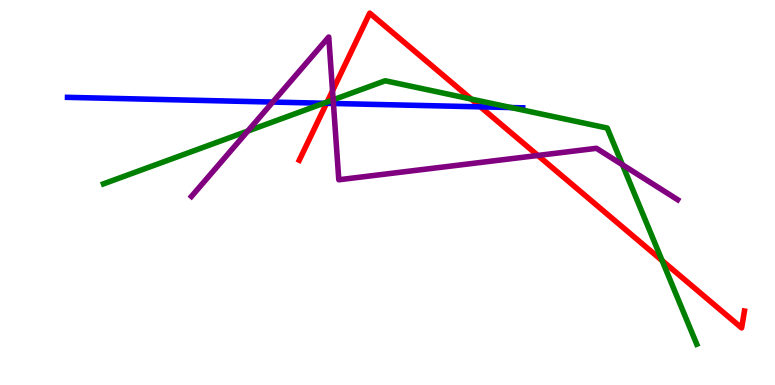[{'lines': ['blue', 'red'], 'intersections': [{'x': 4.21, 'y': 7.32}, {'x': 6.2, 'y': 7.22}]}, {'lines': ['green', 'red'], 'intersections': [{'x': 4.22, 'y': 7.35}, {'x': 6.08, 'y': 7.43}, {'x': 8.54, 'y': 3.23}]}, {'lines': ['purple', 'red'], 'intersections': [{'x': 4.29, 'y': 7.64}, {'x': 6.94, 'y': 5.96}]}, {'lines': ['blue', 'green'], 'intersections': [{'x': 4.18, 'y': 7.32}, {'x': 6.59, 'y': 7.21}]}, {'lines': ['blue', 'purple'], 'intersections': [{'x': 3.52, 'y': 7.35}, {'x': 4.3, 'y': 7.31}]}, {'lines': ['green', 'purple'], 'intersections': [{'x': 3.2, 'y': 6.6}, {'x': 4.3, 'y': 7.41}, {'x': 8.03, 'y': 5.72}]}]